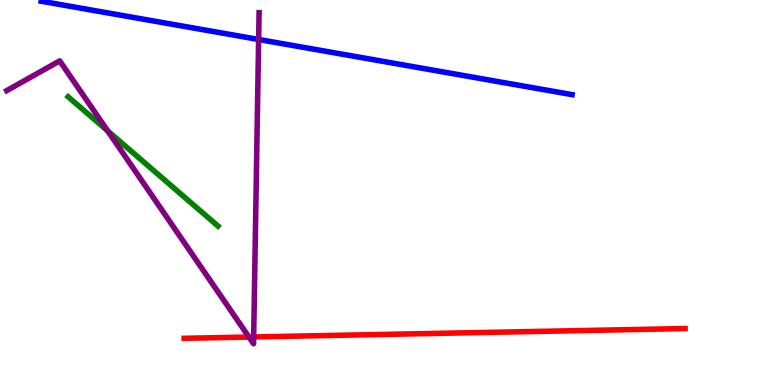[{'lines': ['blue', 'red'], 'intersections': []}, {'lines': ['green', 'red'], 'intersections': []}, {'lines': ['purple', 'red'], 'intersections': [{'x': 3.21, 'y': 1.25}, {'x': 3.27, 'y': 1.25}]}, {'lines': ['blue', 'green'], 'intersections': []}, {'lines': ['blue', 'purple'], 'intersections': [{'x': 3.34, 'y': 8.97}]}, {'lines': ['green', 'purple'], 'intersections': [{'x': 1.39, 'y': 6.6}]}]